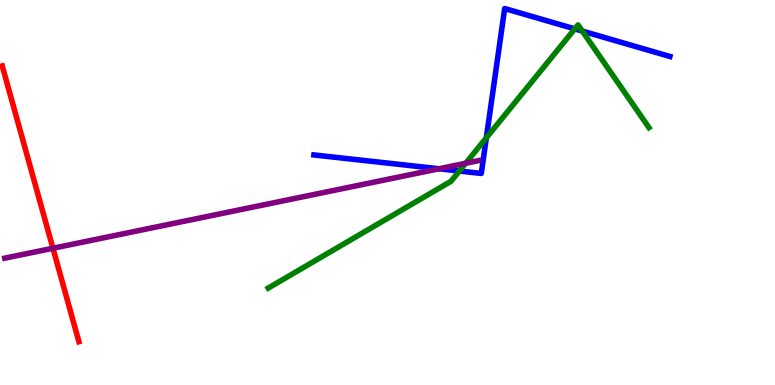[{'lines': ['blue', 'red'], 'intersections': []}, {'lines': ['green', 'red'], 'intersections': []}, {'lines': ['purple', 'red'], 'intersections': [{'x': 0.683, 'y': 3.55}]}, {'lines': ['blue', 'green'], 'intersections': [{'x': 5.93, 'y': 5.56}, {'x': 6.28, 'y': 6.42}, {'x': 7.42, 'y': 9.25}, {'x': 7.51, 'y': 9.19}]}, {'lines': ['blue', 'purple'], 'intersections': [{'x': 5.66, 'y': 5.62}]}, {'lines': ['green', 'purple'], 'intersections': [{'x': 6.01, 'y': 5.76}]}]